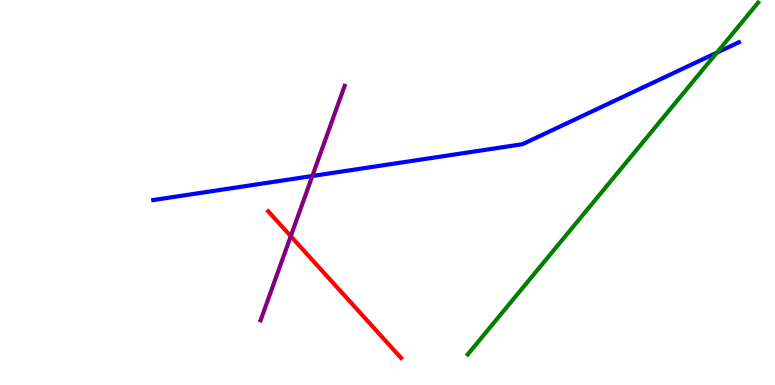[{'lines': ['blue', 'red'], 'intersections': []}, {'lines': ['green', 'red'], 'intersections': []}, {'lines': ['purple', 'red'], 'intersections': [{'x': 3.75, 'y': 3.86}]}, {'lines': ['blue', 'green'], 'intersections': [{'x': 9.25, 'y': 8.63}]}, {'lines': ['blue', 'purple'], 'intersections': [{'x': 4.03, 'y': 5.43}]}, {'lines': ['green', 'purple'], 'intersections': []}]